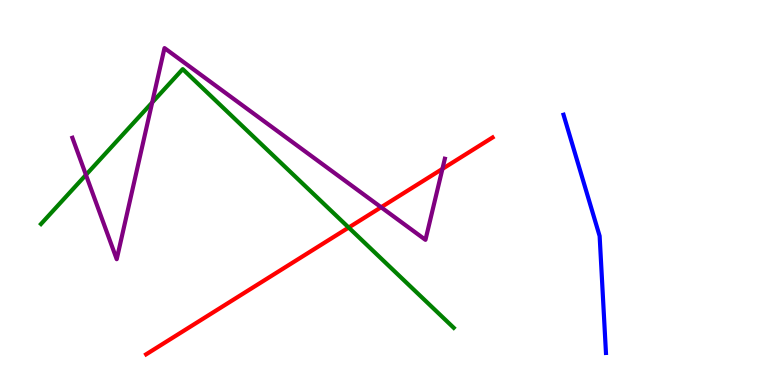[{'lines': ['blue', 'red'], 'intersections': []}, {'lines': ['green', 'red'], 'intersections': [{'x': 4.5, 'y': 4.09}]}, {'lines': ['purple', 'red'], 'intersections': [{'x': 4.92, 'y': 4.62}, {'x': 5.71, 'y': 5.61}]}, {'lines': ['blue', 'green'], 'intersections': []}, {'lines': ['blue', 'purple'], 'intersections': []}, {'lines': ['green', 'purple'], 'intersections': [{'x': 1.11, 'y': 5.46}, {'x': 1.96, 'y': 7.34}]}]